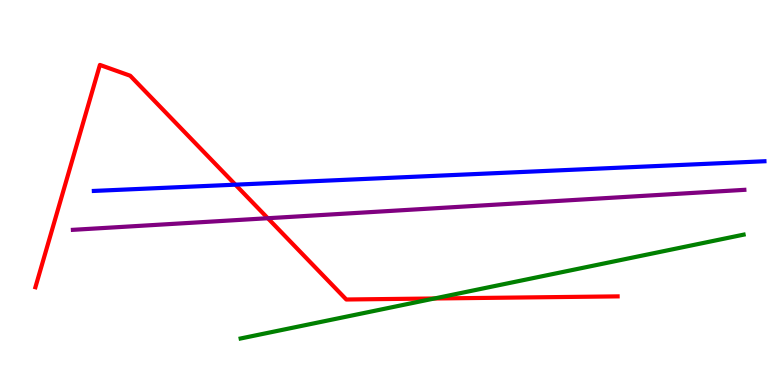[{'lines': ['blue', 'red'], 'intersections': [{'x': 3.04, 'y': 5.2}]}, {'lines': ['green', 'red'], 'intersections': [{'x': 5.61, 'y': 2.25}]}, {'lines': ['purple', 'red'], 'intersections': [{'x': 3.46, 'y': 4.33}]}, {'lines': ['blue', 'green'], 'intersections': []}, {'lines': ['blue', 'purple'], 'intersections': []}, {'lines': ['green', 'purple'], 'intersections': []}]